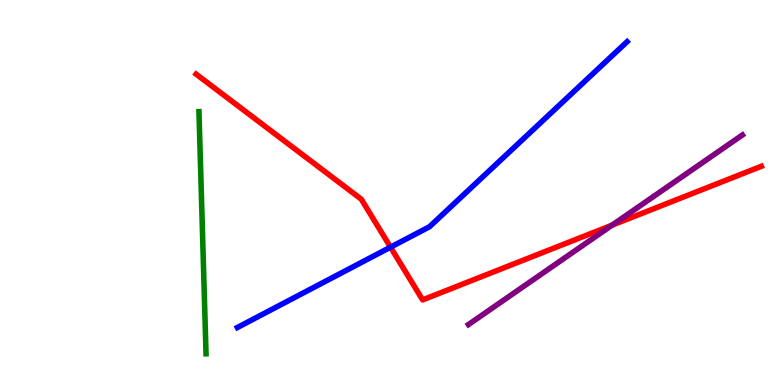[{'lines': ['blue', 'red'], 'intersections': [{'x': 5.04, 'y': 3.58}]}, {'lines': ['green', 'red'], 'intersections': []}, {'lines': ['purple', 'red'], 'intersections': [{'x': 7.9, 'y': 4.15}]}, {'lines': ['blue', 'green'], 'intersections': []}, {'lines': ['blue', 'purple'], 'intersections': []}, {'lines': ['green', 'purple'], 'intersections': []}]